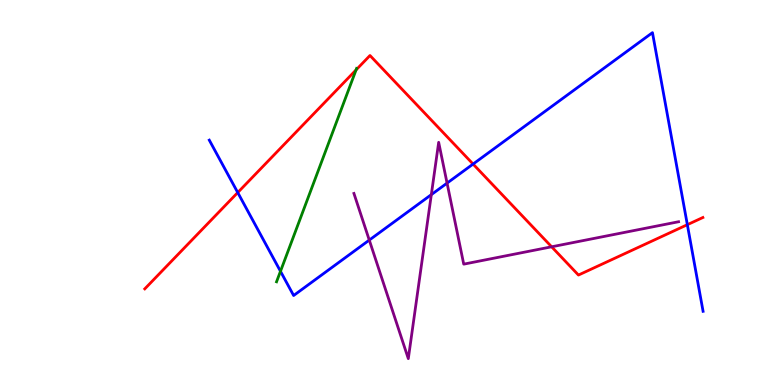[{'lines': ['blue', 'red'], 'intersections': [{'x': 3.07, 'y': 5.0}, {'x': 6.1, 'y': 5.74}, {'x': 8.87, 'y': 4.16}]}, {'lines': ['green', 'red'], 'intersections': [{'x': 4.59, 'y': 8.18}]}, {'lines': ['purple', 'red'], 'intersections': [{'x': 7.12, 'y': 3.59}]}, {'lines': ['blue', 'green'], 'intersections': [{'x': 3.62, 'y': 2.95}]}, {'lines': ['blue', 'purple'], 'intersections': [{'x': 4.76, 'y': 3.76}, {'x': 5.57, 'y': 4.94}, {'x': 5.77, 'y': 5.24}]}, {'lines': ['green', 'purple'], 'intersections': []}]